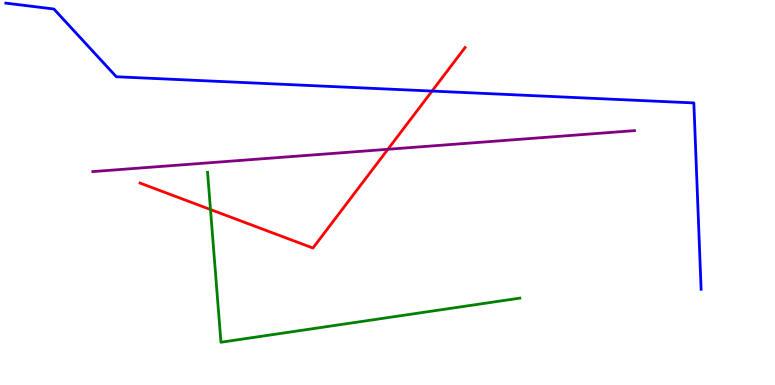[{'lines': ['blue', 'red'], 'intersections': [{'x': 5.57, 'y': 7.63}]}, {'lines': ['green', 'red'], 'intersections': [{'x': 2.72, 'y': 4.56}]}, {'lines': ['purple', 'red'], 'intersections': [{'x': 5.0, 'y': 6.12}]}, {'lines': ['blue', 'green'], 'intersections': []}, {'lines': ['blue', 'purple'], 'intersections': []}, {'lines': ['green', 'purple'], 'intersections': []}]